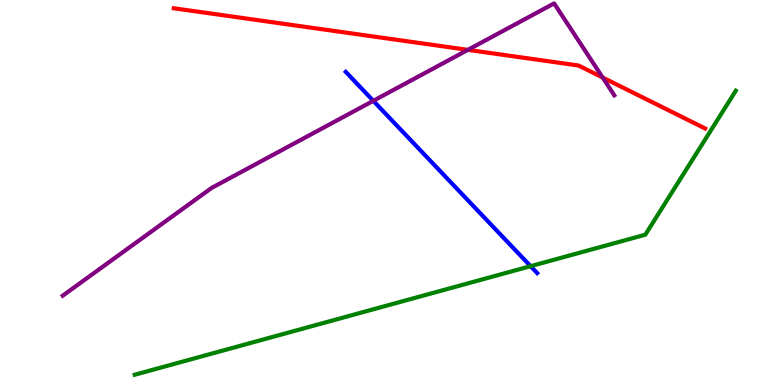[{'lines': ['blue', 'red'], 'intersections': []}, {'lines': ['green', 'red'], 'intersections': []}, {'lines': ['purple', 'red'], 'intersections': [{'x': 6.04, 'y': 8.7}, {'x': 7.78, 'y': 7.99}]}, {'lines': ['blue', 'green'], 'intersections': [{'x': 6.85, 'y': 3.09}]}, {'lines': ['blue', 'purple'], 'intersections': [{'x': 4.82, 'y': 7.38}]}, {'lines': ['green', 'purple'], 'intersections': []}]